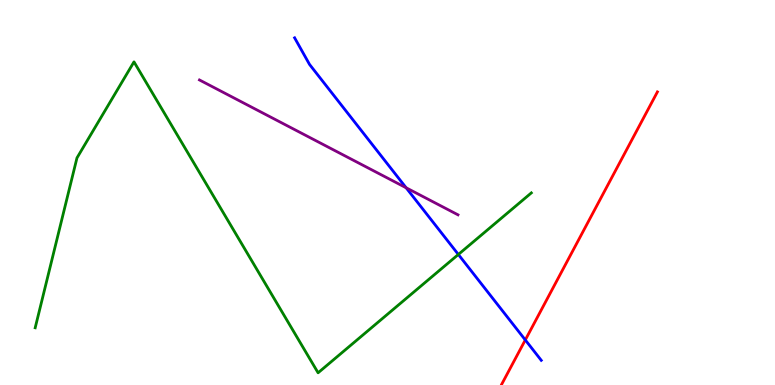[{'lines': ['blue', 'red'], 'intersections': [{'x': 6.78, 'y': 1.17}]}, {'lines': ['green', 'red'], 'intersections': []}, {'lines': ['purple', 'red'], 'intersections': []}, {'lines': ['blue', 'green'], 'intersections': [{'x': 5.91, 'y': 3.39}]}, {'lines': ['blue', 'purple'], 'intersections': [{'x': 5.24, 'y': 5.12}]}, {'lines': ['green', 'purple'], 'intersections': []}]